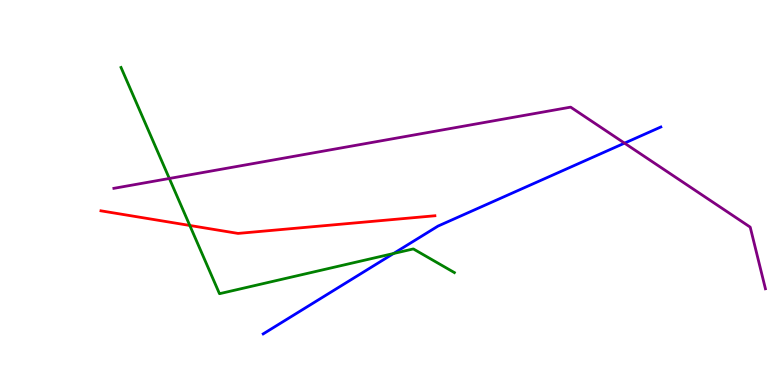[{'lines': ['blue', 'red'], 'intersections': []}, {'lines': ['green', 'red'], 'intersections': [{'x': 2.45, 'y': 4.14}]}, {'lines': ['purple', 'red'], 'intersections': []}, {'lines': ['blue', 'green'], 'intersections': [{'x': 5.08, 'y': 3.42}]}, {'lines': ['blue', 'purple'], 'intersections': [{'x': 8.06, 'y': 6.28}]}, {'lines': ['green', 'purple'], 'intersections': [{'x': 2.18, 'y': 5.36}]}]